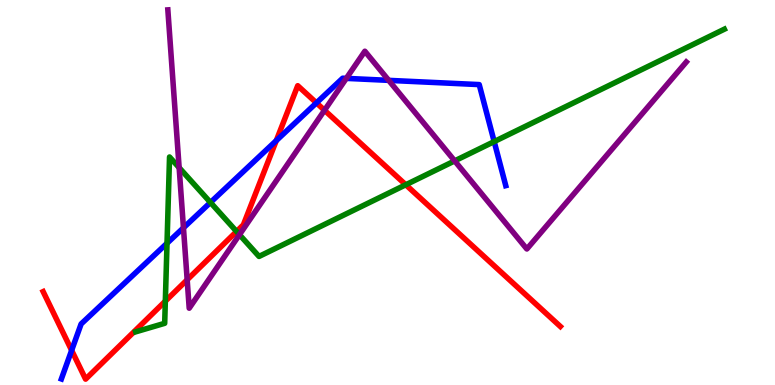[{'lines': ['blue', 'red'], 'intersections': [{'x': 0.924, 'y': 0.9}, {'x': 3.56, 'y': 6.35}, {'x': 4.08, 'y': 7.33}]}, {'lines': ['green', 'red'], 'intersections': [{'x': 2.13, 'y': 2.18}, {'x': 3.05, 'y': 3.99}, {'x': 5.24, 'y': 5.2}]}, {'lines': ['purple', 'red'], 'intersections': [{'x': 2.42, 'y': 2.73}, {'x': 4.19, 'y': 7.14}]}, {'lines': ['blue', 'green'], 'intersections': [{'x': 2.16, 'y': 3.68}, {'x': 2.72, 'y': 4.74}, {'x': 6.38, 'y': 6.32}]}, {'lines': ['blue', 'purple'], 'intersections': [{'x': 2.37, 'y': 4.08}, {'x': 4.47, 'y': 7.96}, {'x': 5.02, 'y': 7.91}]}, {'lines': ['green', 'purple'], 'intersections': [{'x': 2.31, 'y': 5.65}, {'x': 3.09, 'y': 3.9}, {'x': 5.87, 'y': 5.82}]}]